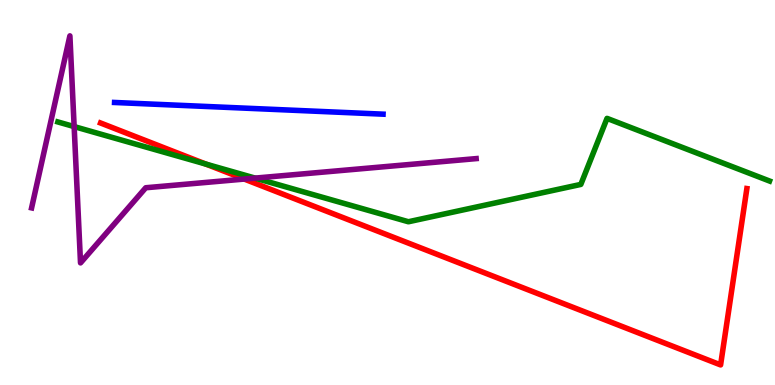[{'lines': ['blue', 'red'], 'intersections': []}, {'lines': ['green', 'red'], 'intersections': [{'x': 2.66, 'y': 5.74}]}, {'lines': ['purple', 'red'], 'intersections': [{'x': 3.15, 'y': 5.35}]}, {'lines': ['blue', 'green'], 'intersections': []}, {'lines': ['blue', 'purple'], 'intersections': []}, {'lines': ['green', 'purple'], 'intersections': [{'x': 0.957, 'y': 6.71}, {'x': 3.29, 'y': 5.37}]}]